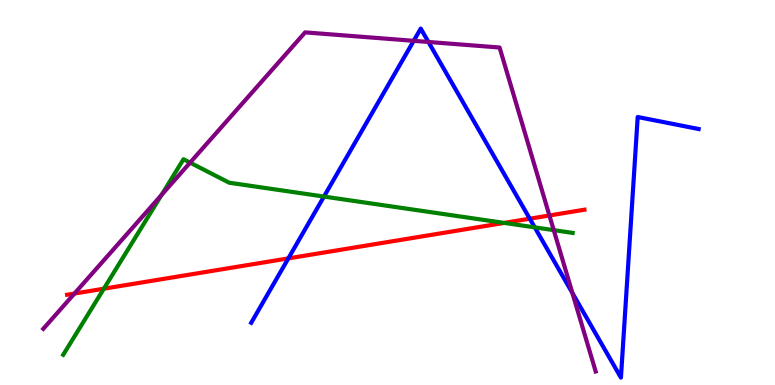[{'lines': ['blue', 'red'], 'intersections': [{'x': 3.72, 'y': 3.29}, {'x': 6.84, 'y': 4.32}]}, {'lines': ['green', 'red'], 'intersections': [{'x': 1.34, 'y': 2.5}, {'x': 6.51, 'y': 4.21}]}, {'lines': ['purple', 'red'], 'intersections': [{'x': 0.961, 'y': 2.38}, {'x': 7.09, 'y': 4.4}]}, {'lines': ['blue', 'green'], 'intersections': [{'x': 4.18, 'y': 4.89}, {'x': 6.9, 'y': 4.09}]}, {'lines': ['blue', 'purple'], 'intersections': [{'x': 5.34, 'y': 8.94}, {'x': 5.53, 'y': 8.91}, {'x': 7.39, 'y': 2.39}]}, {'lines': ['green', 'purple'], 'intersections': [{'x': 2.08, 'y': 4.94}, {'x': 2.45, 'y': 5.78}, {'x': 7.15, 'y': 4.02}]}]